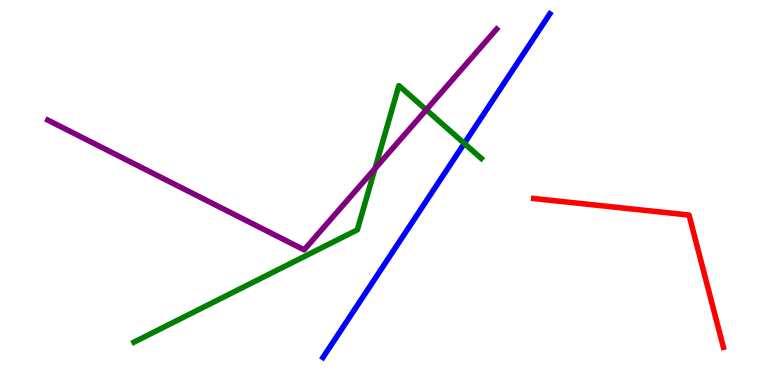[{'lines': ['blue', 'red'], 'intersections': []}, {'lines': ['green', 'red'], 'intersections': []}, {'lines': ['purple', 'red'], 'intersections': []}, {'lines': ['blue', 'green'], 'intersections': [{'x': 5.99, 'y': 6.28}]}, {'lines': ['blue', 'purple'], 'intersections': []}, {'lines': ['green', 'purple'], 'intersections': [{'x': 4.84, 'y': 5.62}, {'x': 5.5, 'y': 7.15}]}]